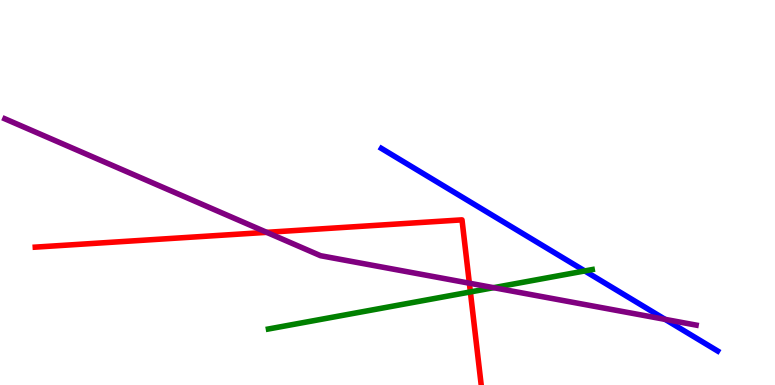[{'lines': ['blue', 'red'], 'intersections': []}, {'lines': ['green', 'red'], 'intersections': [{'x': 6.07, 'y': 2.42}]}, {'lines': ['purple', 'red'], 'intersections': [{'x': 3.44, 'y': 3.97}, {'x': 6.06, 'y': 2.64}]}, {'lines': ['blue', 'green'], 'intersections': [{'x': 7.55, 'y': 2.96}]}, {'lines': ['blue', 'purple'], 'intersections': [{'x': 8.58, 'y': 1.7}]}, {'lines': ['green', 'purple'], 'intersections': [{'x': 6.37, 'y': 2.53}]}]